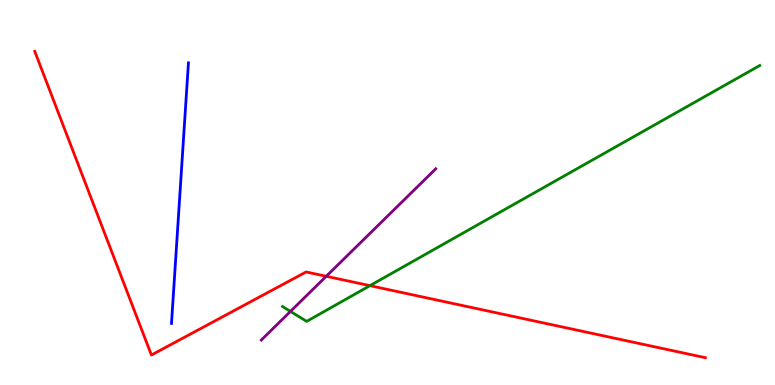[{'lines': ['blue', 'red'], 'intersections': []}, {'lines': ['green', 'red'], 'intersections': [{'x': 4.77, 'y': 2.58}]}, {'lines': ['purple', 'red'], 'intersections': [{'x': 4.21, 'y': 2.82}]}, {'lines': ['blue', 'green'], 'intersections': []}, {'lines': ['blue', 'purple'], 'intersections': []}, {'lines': ['green', 'purple'], 'intersections': [{'x': 3.75, 'y': 1.91}]}]